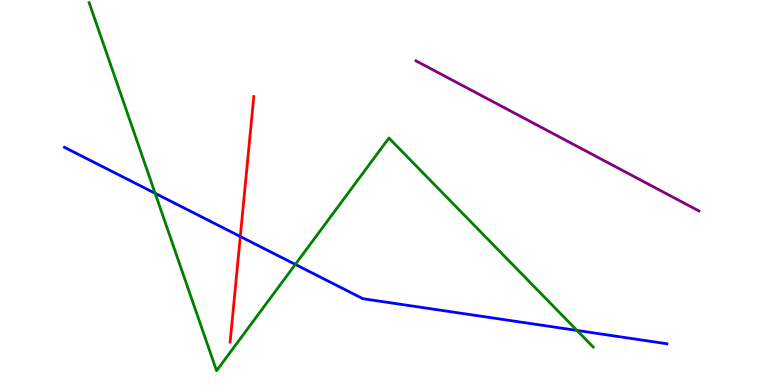[{'lines': ['blue', 'red'], 'intersections': [{'x': 3.1, 'y': 3.86}]}, {'lines': ['green', 'red'], 'intersections': []}, {'lines': ['purple', 'red'], 'intersections': []}, {'lines': ['blue', 'green'], 'intersections': [{'x': 2.0, 'y': 4.98}, {'x': 3.81, 'y': 3.13}, {'x': 7.44, 'y': 1.42}]}, {'lines': ['blue', 'purple'], 'intersections': []}, {'lines': ['green', 'purple'], 'intersections': []}]